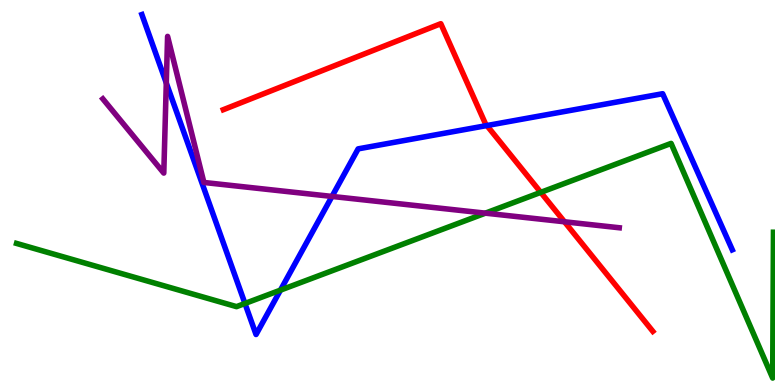[{'lines': ['blue', 'red'], 'intersections': [{'x': 6.28, 'y': 6.74}]}, {'lines': ['green', 'red'], 'intersections': [{'x': 6.98, 'y': 5.0}]}, {'lines': ['purple', 'red'], 'intersections': [{'x': 7.28, 'y': 4.24}]}, {'lines': ['blue', 'green'], 'intersections': [{'x': 3.16, 'y': 2.12}, {'x': 3.62, 'y': 2.46}]}, {'lines': ['blue', 'purple'], 'intersections': [{'x': 2.15, 'y': 7.84}, {'x': 4.28, 'y': 4.9}]}, {'lines': ['green', 'purple'], 'intersections': [{'x': 6.26, 'y': 4.46}]}]